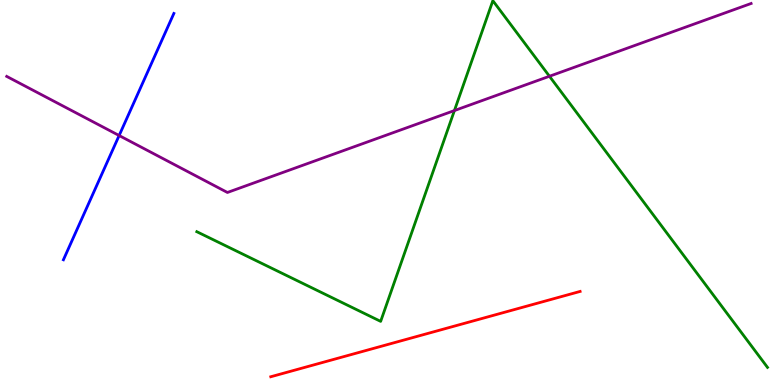[{'lines': ['blue', 'red'], 'intersections': []}, {'lines': ['green', 'red'], 'intersections': []}, {'lines': ['purple', 'red'], 'intersections': []}, {'lines': ['blue', 'green'], 'intersections': []}, {'lines': ['blue', 'purple'], 'intersections': [{'x': 1.54, 'y': 6.48}]}, {'lines': ['green', 'purple'], 'intersections': [{'x': 5.86, 'y': 7.13}, {'x': 7.09, 'y': 8.02}]}]